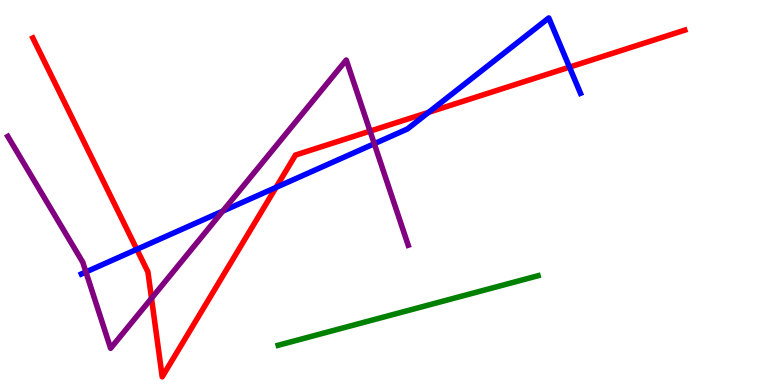[{'lines': ['blue', 'red'], 'intersections': [{'x': 1.77, 'y': 3.52}, {'x': 3.56, 'y': 5.13}, {'x': 5.53, 'y': 7.08}, {'x': 7.35, 'y': 8.26}]}, {'lines': ['green', 'red'], 'intersections': []}, {'lines': ['purple', 'red'], 'intersections': [{'x': 1.95, 'y': 2.25}, {'x': 4.77, 'y': 6.59}]}, {'lines': ['blue', 'green'], 'intersections': []}, {'lines': ['blue', 'purple'], 'intersections': [{'x': 1.11, 'y': 2.94}, {'x': 2.87, 'y': 4.52}, {'x': 4.83, 'y': 6.27}]}, {'lines': ['green', 'purple'], 'intersections': []}]